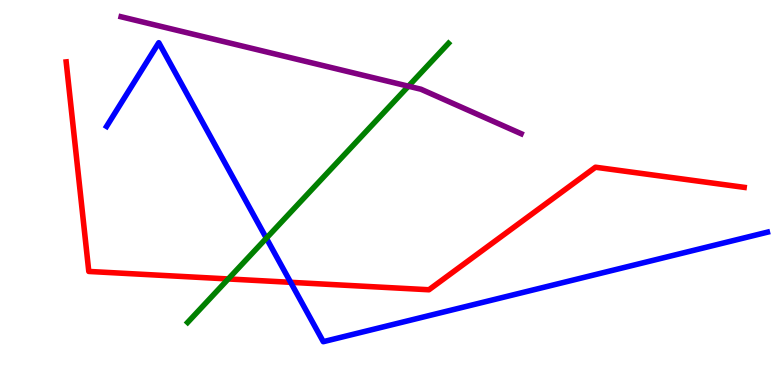[{'lines': ['blue', 'red'], 'intersections': [{'x': 3.75, 'y': 2.67}]}, {'lines': ['green', 'red'], 'intersections': [{'x': 2.95, 'y': 2.75}]}, {'lines': ['purple', 'red'], 'intersections': []}, {'lines': ['blue', 'green'], 'intersections': [{'x': 3.44, 'y': 3.81}]}, {'lines': ['blue', 'purple'], 'intersections': []}, {'lines': ['green', 'purple'], 'intersections': [{'x': 5.27, 'y': 7.76}]}]